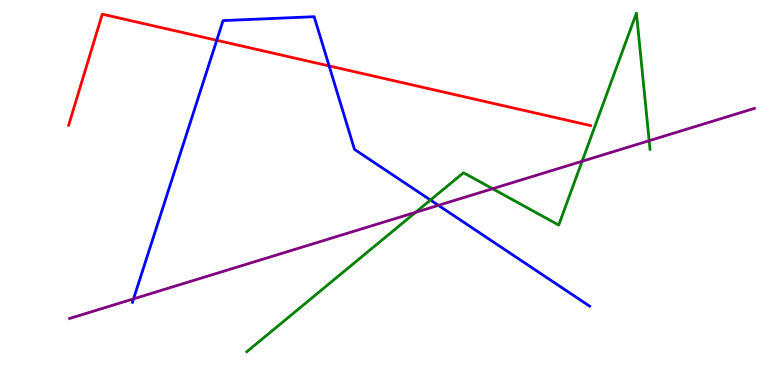[{'lines': ['blue', 'red'], 'intersections': [{'x': 2.8, 'y': 8.95}, {'x': 4.25, 'y': 8.29}]}, {'lines': ['green', 'red'], 'intersections': []}, {'lines': ['purple', 'red'], 'intersections': []}, {'lines': ['blue', 'green'], 'intersections': [{'x': 5.55, 'y': 4.8}]}, {'lines': ['blue', 'purple'], 'intersections': [{'x': 1.72, 'y': 2.24}, {'x': 5.66, 'y': 4.67}]}, {'lines': ['green', 'purple'], 'intersections': [{'x': 5.36, 'y': 4.48}, {'x': 6.36, 'y': 5.1}, {'x': 7.51, 'y': 5.81}, {'x': 8.38, 'y': 6.35}]}]